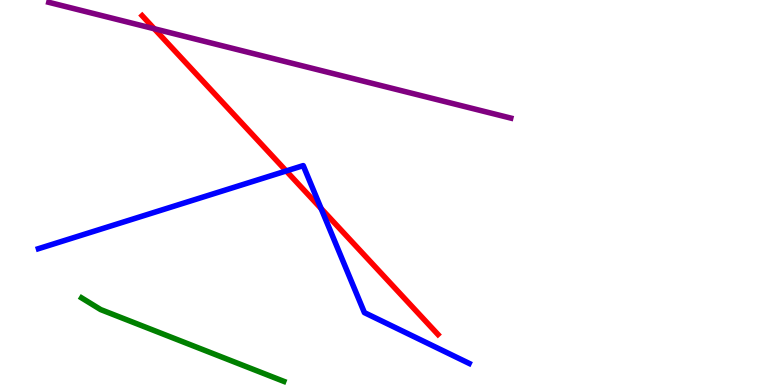[{'lines': ['blue', 'red'], 'intersections': [{'x': 3.69, 'y': 5.56}, {'x': 4.14, 'y': 4.58}]}, {'lines': ['green', 'red'], 'intersections': []}, {'lines': ['purple', 'red'], 'intersections': [{'x': 1.99, 'y': 9.25}]}, {'lines': ['blue', 'green'], 'intersections': []}, {'lines': ['blue', 'purple'], 'intersections': []}, {'lines': ['green', 'purple'], 'intersections': []}]